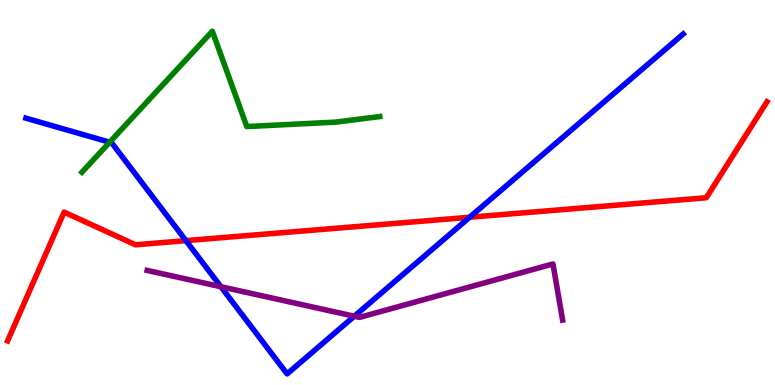[{'lines': ['blue', 'red'], 'intersections': [{'x': 2.4, 'y': 3.75}, {'x': 6.06, 'y': 4.36}]}, {'lines': ['green', 'red'], 'intersections': []}, {'lines': ['purple', 'red'], 'intersections': []}, {'lines': ['blue', 'green'], 'intersections': [{'x': 1.42, 'y': 6.31}]}, {'lines': ['blue', 'purple'], 'intersections': [{'x': 2.85, 'y': 2.55}, {'x': 4.57, 'y': 1.79}]}, {'lines': ['green', 'purple'], 'intersections': []}]